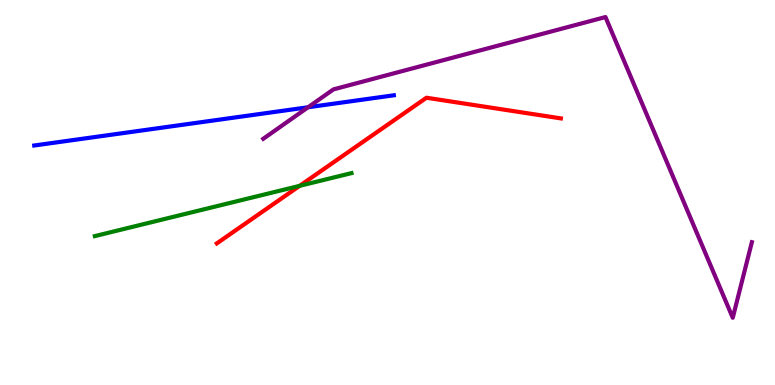[{'lines': ['blue', 'red'], 'intersections': []}, {'lines': ['green', 'red'], 'intersections': [{'x': 3.87, 'y': 5.17}]}, {'lines': ['purple', 'red'], 'intersections': []}, {'lines': ['blue', 'green'], 'intersections': []}, {'lines': ['blue', 'purple'], 'intersections': [{'x': 3.97, 'y': 7.21}]}, {'lines': ['green', 'purple'], 'intersections': []}]